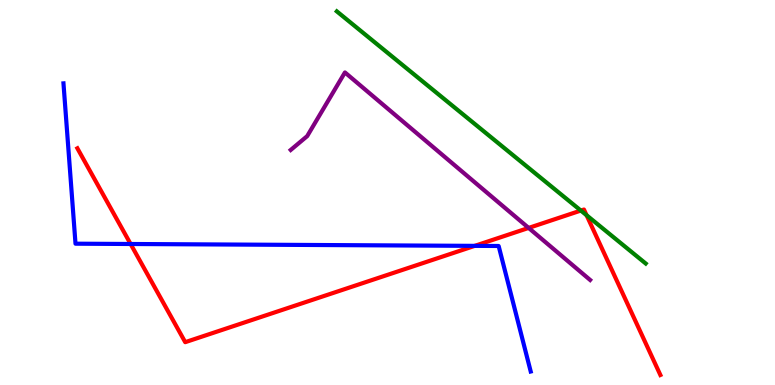[{'lines': ['blue', 'red'], 'intersections': [{'x': 1.69, 'y': 3.66}, {'x': 6.13, 'y': 3.61}]}, {'lines': ['green', 'red'], 'intersections': [{'x': 7.49, 'y': 4.53}, {'x': 7.57, 'y': 4.41}]}, {'lines': ['purple', 'red'], 'intersections': [{'x': 6.82, 'y': 4.08}]}, {'lines': ['blue', 'green'], 'intersections': []}, {'lines': ['blue', 'purple'], 'intersections': []}, {'lines': ['green', 'purple'], 'intersections': []}]